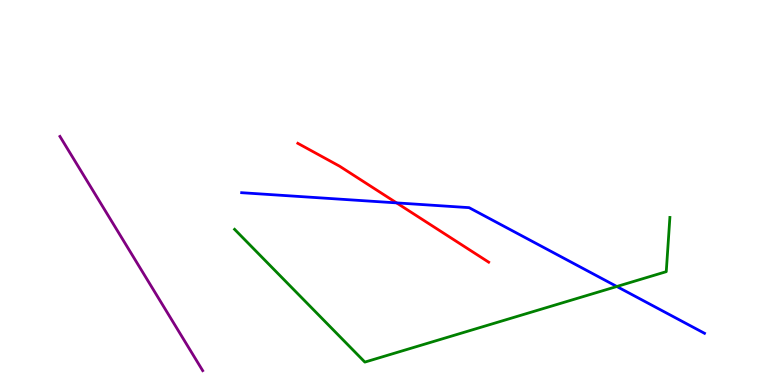[{'lines': ['blue', 'red'], 'intersections': [{'x': 5.12, 'y': 4.73}]}, {'lines': ['green', 'red'], 'intersections': []}, {'lines': ['purple', 'red'], 'intersections': []}, {'lines': ['blue', 'green'], 'intersections': [{'x': 7.96, 'y': 2.56}]}, {'lines': ['blue', 'purple'], 'intersections': []}, {'lines': ['green', 'purple'], 'intersections': []}]